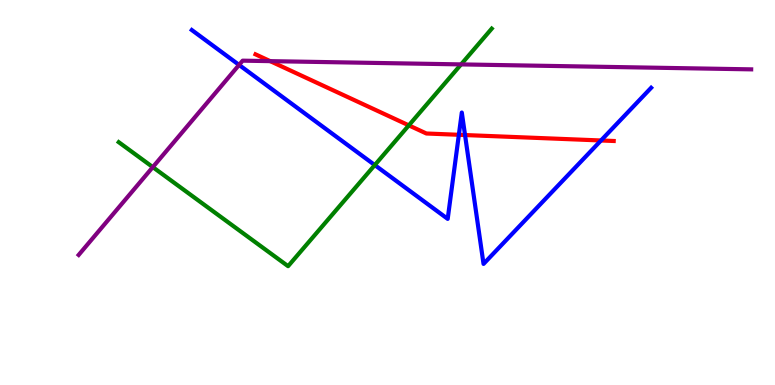[{'lines': ['blue', 'red'], 'intersections': [{'x': 5.92, 'y': 6.5}, {'x': 6.0, 'y': 6.49}, {'x': 7.75, 'y': 6.35}]}, {'lines': ['green', 'red'], 'intersections': [{'x': 5.28, 'y': 6.74}]}, {'lines': ['purple', 'red'], 'intersections': [{'x': 3.49, 'y': 8.41}]}, {'lines': ['blue', 'green'], 'intersections': [{'x': 4.84, 'y': 5.71}]}, {'lines': ['blue', 'purple'], 'intersections': [{'x': 3.08, 'y': 8.31}]}, {'lines': ['green', 'purple'], 'intersections': [{'x': 1.97, 'y': 5.66}, {'x': 5.95, 'y': 8.33}]}]